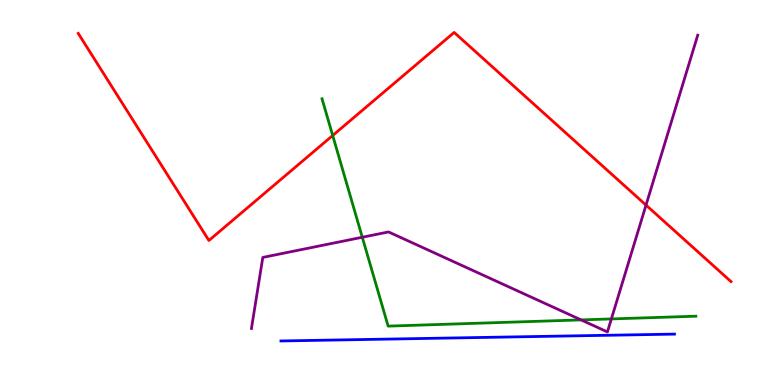[{'lines': ['blue', 'red'], 'intersections': []}, {'lines': ['green', 'red'], 'intersections': [{'x': 4.29, 'y': 6.48}]}, {'lines': ['purple', 'red'], 'intersections': [{'x': 8.34, 'y': 4.67}]}, {'lines': ['blue', 'green'], 'intersections': []}, {'lines': ['blue', 'purple'], 'intersections': []}, {'lines': ['green', 'purple'], 'intersections': [{'x': 4.67, 'y': 3.84}, {'x': 7.5, 'y': 1.69}, {'x': 7.89, 'y': 1.72}]}]